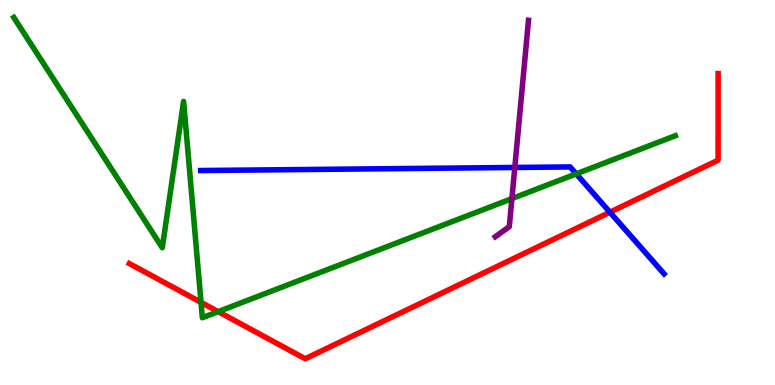[{'lines': ['blue', 'red'], 'intersections': [{'x': 7.87, 'y': 4.49}]}, {'lines': ['green', 'red'], 'intersections': [{'x': 2.59, 'y': 2.15}, {'x': 2.82, 'y': 1.91}]}, {'lines': ['purple', 'red'], 'intersections': []}, {'lines': ['blue', 'green'], 'intersections': [{'x': 7.44, 'y': 5.48}]}, {'lines': ['blue', 'purple'], 'intersections': [{'x': 6.64, 'y': 5.65}]}, {'lines': ['green', 'purple'], 'intersections': [{'x': 6.61, 'y': 4.84}]}]